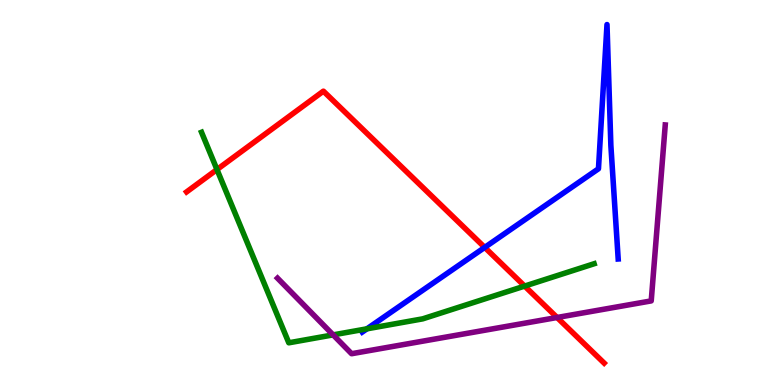[{'lines': ['blue', 'red'], 'intersections': [{'x': 6.25, 'y': 3.57}]}, {'lines': ['green', 'red'], 'intersections': [{'x': 2.8, 'y': 5.6}, {'x': 6.77, 'y': 2.57}]}, {'lines': ['purple', 'red'], 'intersections': [{'x': 7.19, 'y': 1.75}]}, {'lines': ['blue', 'green'], 'intersections': [{'x': 4.73, 'y': 1.46}]}, {'lines': ['blue', 'purple'], 'intersections': []}, {'lines': ['green', 'purple'], 'intersections': [{'x': 4.3, 'y': 1.3}]}]